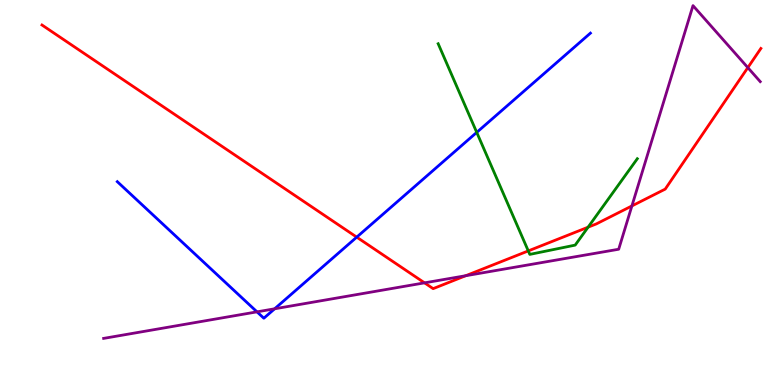[{'lines': ['blue', 'red'], 'intersections': [{'x': 4.6, 'y': 3.84}]}, {'lines': ['green', 'red'], 'intersections': [{'x': 6.82, 'y': 3.48}, {'x': 7.59, 'y': 4.1}]}, {'lines': ['purple', 'red'], 'intersections': [{'x': 5.48, 'y': 2.65}, {'x': 6.01, 'y': 2.84}, {'x': 8.15, 'y': 4.65}, {'x': 9.65, 'y': 8.24}]}, {'lines': ['blue', 'green'], 'intersections': [{'x': 6.15, 'y': 6.56}]}, {'lines': ['blue', 'purple'], 'intersections': [{'x': 3.32, 'y': 1.9}, {'x': 3.54, 'y': 1.98}]}, {'lines': ['green', 'purple'], 'intersections': []}]